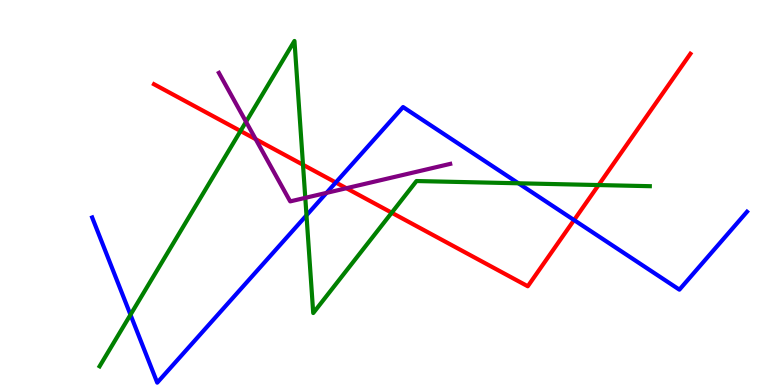[{'lines': ['blue', 'red'], 'intersections': [{'x': 4.33, 'y': 5.26}, {'x': 7.41, 'y': 4.28}]}, {'lines': ['green', 'red'], 'intersections': [{'x': 3.1, 'y': 6.6}, {'x': 3.91, 'y': 5.72}, {'x': 5.05, 'y': 4.47}, {'x': 7.72, 'y': 5.19}]}, {'lines': ['purple', 'red'], 'intersections': [{'x': 3.3, 'y': 6.38}, {'x': 4.47, 'y': 5.11}]}, {'lines': ['blue', 'green'], 'intersections': [{'x': 1.68, 'y': 1.83}, {'x': 3.95, 'y': 4.41}, {'x': 6.69, 'y': 5.24}]}, {'lines': ['blue', 'purple'], 'intersections': [{'x': 4.21, 'y': 4.99}]}, {'lines': ['green', 'purple'], 'intersections': [{'x': 3.17, 'y': 6.84}, {'x': 3.94, 'y': 4.86}]}]